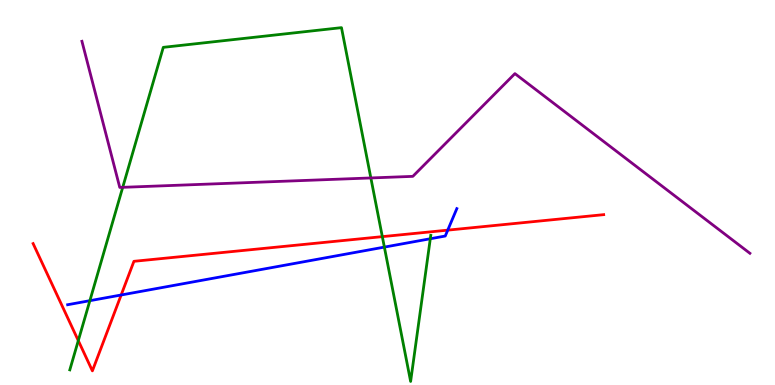[{'lines': ['blue', 'red'], 'intersections': [{'x': 1.56, 'y': 2.34}, {'x': 5.78, 'y': 4.02}]}, {'lines': ['green', 'red'], 'intersections': [{'x': 1.01, 'y': 1.15}, {'x': 4.93, 'y': 3.85}]}, {'lines': ['purple', 'red'], 'intersections': []}, {'lines': ['blue', 'green'], 'intersections': [{'x': 1.16, 'y': 2.19}, {'x': 4.96, 'y': 3.58}, {'x': 5.55, 'y': 3.8}]}, {'lines': ['blue', 'purple'], 'intersections': []}, {'lines': ['green', 'purple'], 'intersections': [{'x': 1.58, 'y': 5.13}, {'x': 4.79, 'y': 5.38}]}]